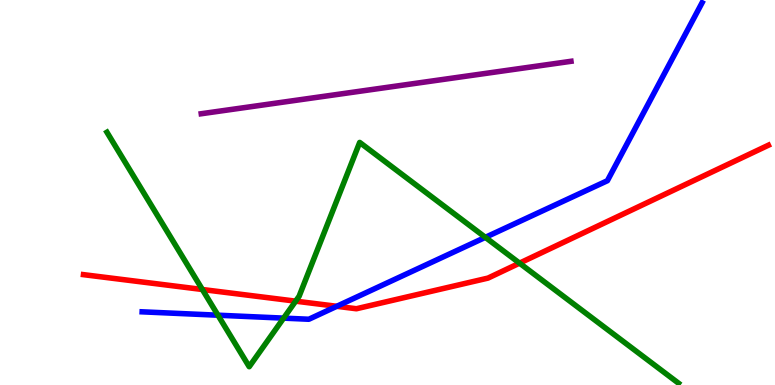[{'lines': ['blue', 'red'], 'intersections': [{'x': 4.35, 'y': 2.04}]}, {'lines': ['green', 'red'], 'intersections': [{'x': 2.61, 'y': 2.48}, {'x': 3.81, 'y': 2.18}, {'x': 6.7, 'y': 3.17}]}, {'lines': ['purple', 'red'], 'intersections': []}, {'lines': ['blue', 'green'], 'intersections': [{'x': 2.81, 'y': 1.81}, {'x': 3.66, 'y': 1.74}, {'x': 6.26, 'y': 3.84}]}, {'lines': ['blue', 'purple'], 'intersections': []}, {'lines': ['green', 'purple'], 'intersections': []}]